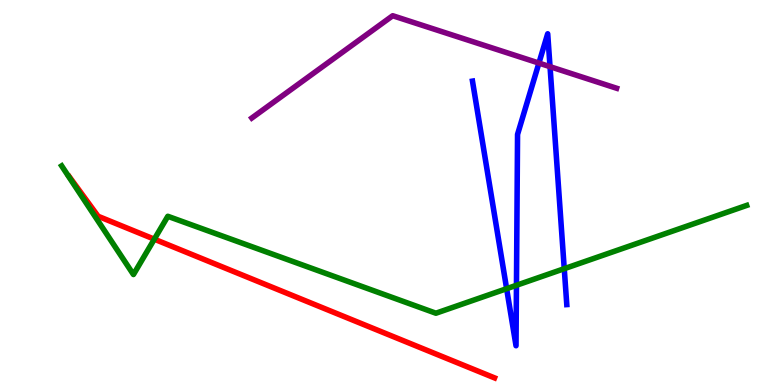[{'lines': ['blue', 'red'], 'intersections': []}, {'lines': ['green', 'red'], 'intersections': [{'x': 1.99, 'y': 3.79}]}, {'lines': ['purple', 'red'], 'intersections': []}, {'lines': ['blue', 'green'], 'intersections': [{'x': 6.54, 'y': 2.5}, {'x': 6.66, 'y': 2.59}, {'x': 7.28, 'y': 3.02}]}, {'lines': ['blue', 'purple'], 'intersections': [{'x': 6.95, 'y': 8.36}, {'x': 7.1, 'y': 8.27}]}, {'lines': ['green', 'purple'], 'intersections': []}]